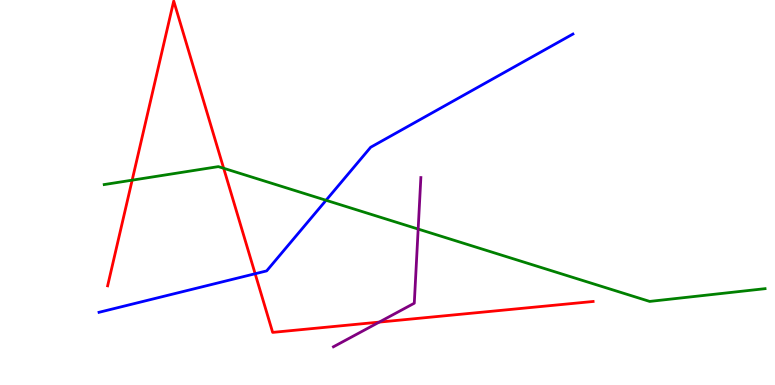[{'lines': ['blue', 'red'], 'intersections': [{'x': 3.29, 'y': 2.89}]}, {'lines': ['green', 'red'], 'intersections': [{'x': 1.71, 'y': 5.32}, {'x': 2.89, 'y': 5.63}]}, {'lines': ['purple', 'red'], 'intersections': [{'x': 4.89, 'y': 1.63}]}, {'lines': ['blue', 'green'], 'intersections': [{'x': 4.21, 'y': 4.8}]}, {'lines': ['blue', 'purple'], 'intersections': []}, {'lines': ['green', 'purple'], 'intersections': [{'x': 5.4, 'y': 4.05}]}]